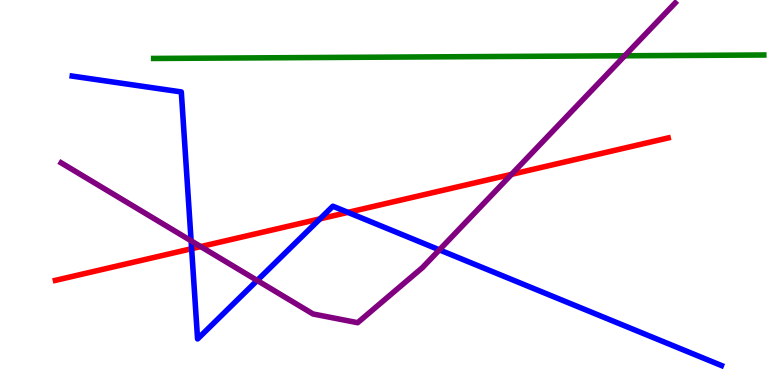[{'lines': ['blue', 'red'], 'intersections': [{'x': 2.47, 'y': 3.54}, {'x': 4.13, 'y': 4.32}, {'x': 4.49, 'y': 4.48}]}, {'lines': ['green', 'red'], 'intersections': []}, {'lines': ['purple', 'red'], 'intersections': [{'x': 2.59, 'y': 3.6}, {'x': 6.6, 'y': 5.47}]}, {'lines': ['blue', 'green'], 'intersections': []}, {'lines': ['blue', 'purple'], 'intersections': [{'x': 2.47, 'y': 3.75}, {'x': 3.32, 'y': 2.72}, {'x': 5.67, 'y': 3.51}]}, {'lines': ['green', 'purple'], 'intersections': [{'x': 8.06, 'y': 8.55}]}]